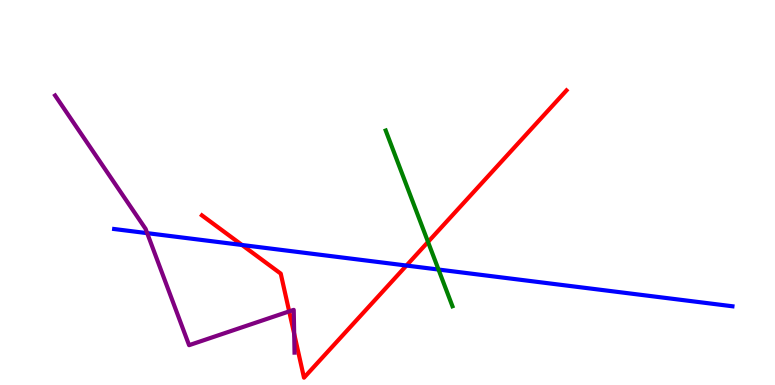[{'lines': ['blue', 'red'], 'intersections': [{'x': 3.12, 'y': 3.64}, {'x': 5.24, 'y': 3.1}]}, {'lines': ['green', 'red'], 'intersections': [{'x': 5.52, 'y': 3.72}]}, {'lines': ['purple', 'red'], 'intersections': [{'x': 3.73, 'y': 1.91}, {'x': 3.8, 'y': 1.33}]}, {'lines': ['blue', 'green'], 'intersections': [{'x': 5.66, 'y': 3.0}]}, {'lines': ['blue', 'purple'], 'intersections': [{'x': 1.9, 'y': 3.94}]}, {'lines': ['green', 'purple'], 'intersections': []}]